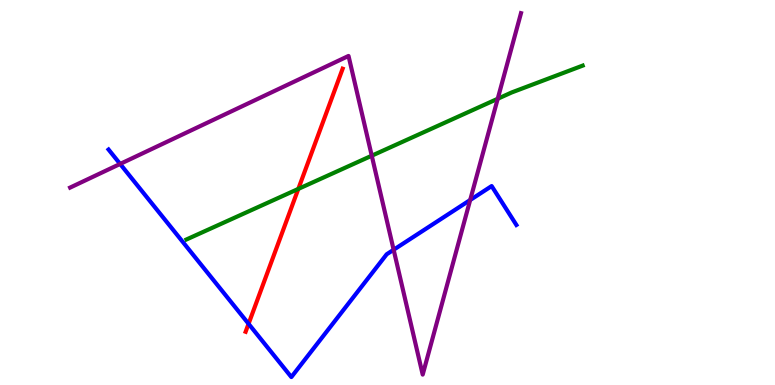[{'lines': ['blue', 'red'], 'intersections': [{'x': 3.21, 'y': 1.59}]}, {'lines': ['green', 'red'], 'intersections': [{'x': 3.85, 'y': 5.09}]}, {'lines': ['purple', 'red'], 'intersections': []}, {'lines': ['blue', 'green'], 'intersections': []}, {'lines': ['blue', 'purple'], 'intersections': [{'x': 1.55, 'y': 5.74}, {'x': 5.08, 'y': 3.51}, {'x': 6.07, 'y': 4.8}]}, {'lines': ['green', 'purple'], 'intersections': [{'x': 4.8, 'y': 5.96}, {'x': 6.42, 'y': 7.43}]}]